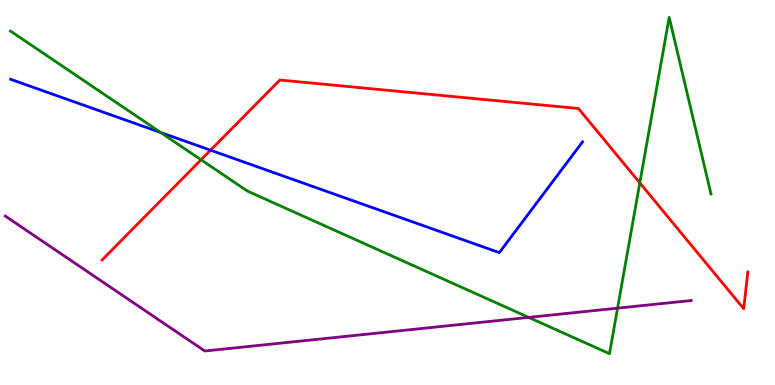[{'lines': ['blue', 'red'], 'intersections': [{'x': 2.72, 'y': 6.1}]}, {'lines': ['green', 'red'], 'intersections': [{'x': 2.59, 'y': 5.85}, {'x': 8.26, 'y': 5.25}]}, {'lines': ['purple', 'red'], 'intersections': []}, {'lines': ['blue', 'green'], 'intersections': [{'x': 2.07, 'y': 6.56}]}, {'lines': ['blue', 'purple'], 'intersections': []}, {'lines': ['green', 'purple'], 'intersections': [{'x': 6.82, 'y': 1.76}, {'x': 7.97, 'y': 2.0}]}]